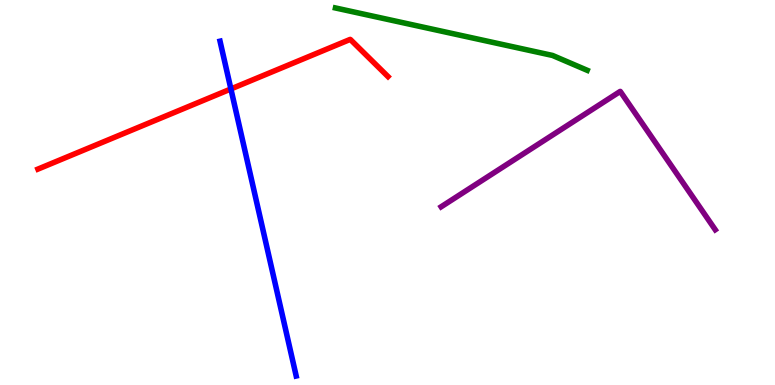[{'lines': ['blue', 'red'], 'intersections': [{'x': 2.98, 'y': 7.69}]}, {'lines': ['green', 'red'], 'intersections': []}, {'lines': ['purple', 'red'], 'intersections': []}, {'lines': ['blue', 'green'], 'intersections': []}, {'lines': ['blue', 'purple'], 'intersections': []}, {'lines': ['green', 'purple'], 'intersections': []}]